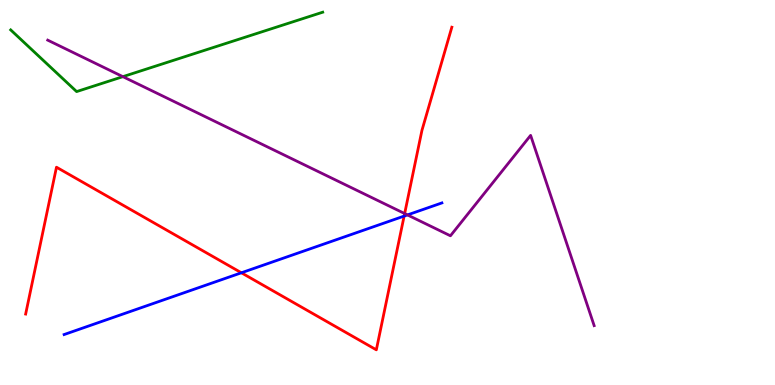[{'lines': ['blue', 'red'], 'intersections': [{'x': 3.11, 'y': 2.91}, {'x': 5.21, 'y': 4.39}]}, {'lines': ['green', 'red'], 'intersections': []}, {'lines': ['purple', 'red'], 'intersections': [{'x': 5.22, 'y': 4.45}]}, {'lines': ['blue', 'green'], 'intersections': []}, {'lines': ['blue', 'purple'], 'intersections': [{'x': 5.26, 'y': 4.42}]}, {'lines': ['green', 'purple'], 'intersections': [{'x': 1.59, 'y': 8.01}]}]